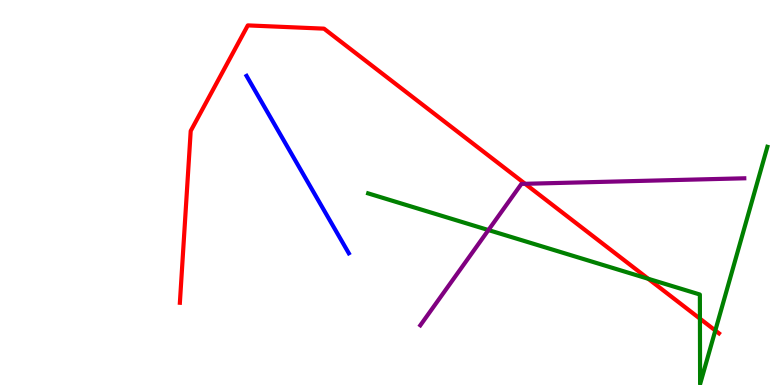[{'lines': ['blue', 'red'], 'intersections': []}, {'lines': ['green', 'red'], 'intersections': [{'x': 8.36, 'y': 2.76}, {'x': 9.03, 'y': 1.72}, {'x': 9.23, 'y': 1.42}]}, {'lines': ['purple', 'red'], 'intersections': [{'x': 6.78, 'y': 5.23}]}, {'lines': ['blue', 'green'], 'intersections': []}, {'lines': ['blue', 'purple'], 'intersections': []}, {'lines': ['green', 'purple'], 'intersections': [{'x': 6.3, 'y': 4.02}]}]